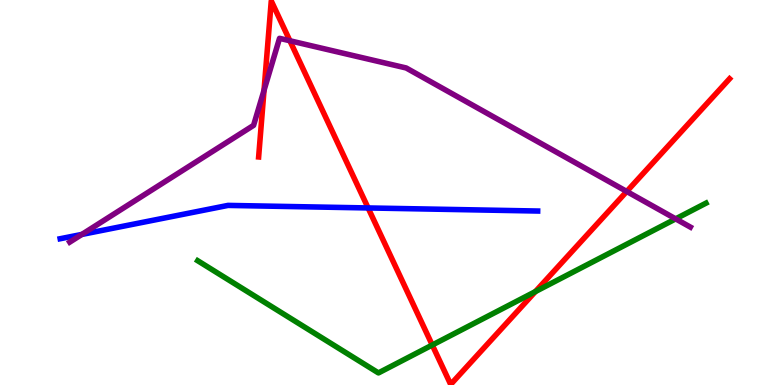[{'lines': ['blue', 'red'], 'intersections': [{'x': 4.75, 'y': 4.6}]}, {'lines': ['green', 'red'], 'intersections': [{'x': 5.58, 'y': 1.04}, {'x': 6.91, 'y': 2.43}]}, {'lines': ['purple', 'red'], 'intersections': [{'x': 3.41, 'y': 7.65}, {'x': 3.74, 'y': 8.94}, {'x': 8.09, 'y': 5.03}]}, {'lines': ['blue', 'green'], 'intersections': []}, {'lines': ['blue', 'purple'], 'intersections': [{'x': 1.06, 'y': 3.91}]}, {'lines': ['green', 'purple'], 'intersections': [{'x': 8.72, 'y': 4.32}]}]